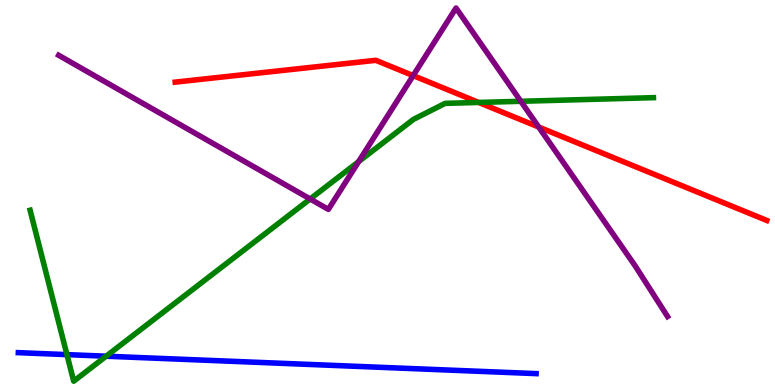[{'lines': ['blue', 'red'], 'intersections': []}, {'lines': ['green', 'red'], 'intersections': [{'x': 6.18, 'y': 7.34}]}, {'lines': ['purple', 'red'], 'intersections': [{'x': 5.33, 'y': 8.04}, {'x': 6.95, 'y': 6.7}]}, {'lines': ['blue', 'green'], 'intersections': [{'x': 0.864, 'y': 0.789}, {'x': 1.37, 'y': 0.748}]}, {'lines': ['blue', 'purple'], 'intersections': []}, {'lines': ['green', 'purple'], 'intersections': [{'x': 4.0, 'y': 4.83}, {'x': 4.63, 'y': 5.8}, {'x': 6.72, 'y': 7.37}]}]